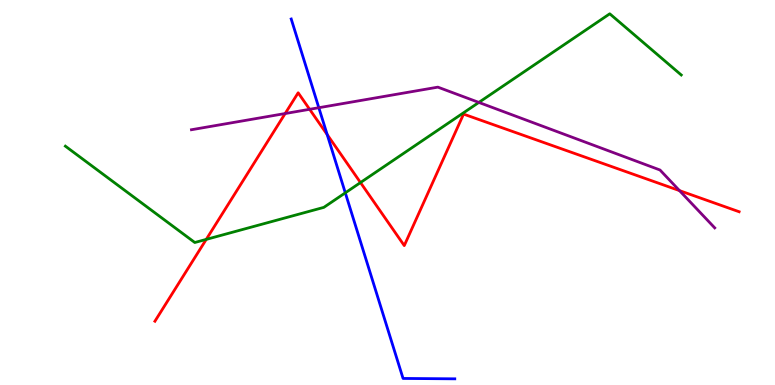[{'lines': ['blue', 'red'], 'intersections': [{'x': 4.22, 'y': 6.5}]}, {'lines': ['green', 'red'], 'intersections': [{'x': 2.66, 'y': 3.78}, {'x': 4.65, 'y': 5.26}]}, {'lines': ['purple', 'red'], 'intersections': [{'x': 3.68, 'y': 7.05}, {'x': 4.0, 'y': 7.16}, {'x': 8.77, 'y': 5.05}]}, {'lines': ['blue', 'green'], 'intersections': [{'x': 4.46, 'y': 4.99}]}, {'lines': ['blue', 'purple'], 'intersections': [{'x': 4.11, 'y': 7.2}]}, {'lines': ['green', 'purple'], 'intersections': [{'x': 6.18, 'y': 7.34}]}]